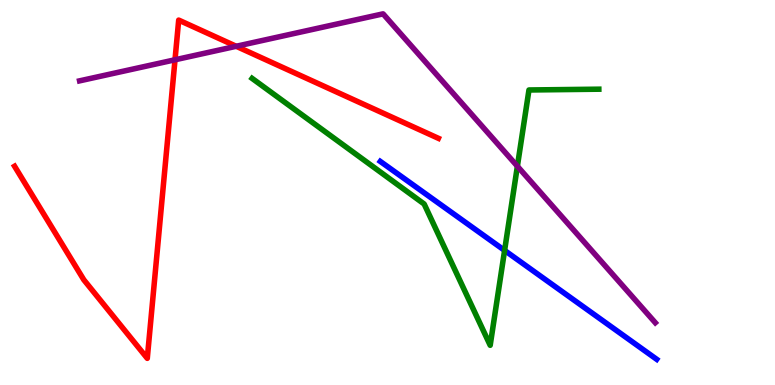[{'lines': ['blue', 'red'], 'intersections': []}, {'lines': ['green', 'red'], 'intersections': []}, {'lines': ['purple', 'red'], 'intersections': [{'x': 2.26, 'y': 8.45}, {'x': 3.05, 'y': 8.8}]}, {'lines': ['blue', 'green'], 'intersections': [{'x': 6.51, 'y': 3.5}]}, {'lines': ['blue', 'purple'], 'intersections': []}, {'lines': ['green', 'purple'], 'intersections': [{'x': 6.68, 'y': 5.68}]}]